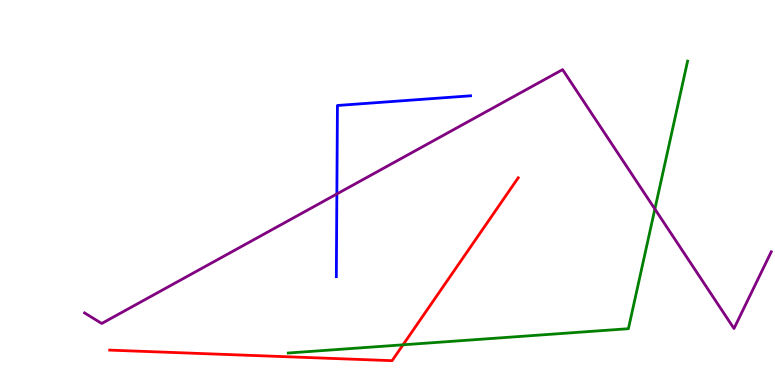[{'lines': ['blue', 'red'], 'intersections': []}, {'lines': ['green', 'red'], 'intersections': [{'x': 5.2, 'y': 1.04}]}, {'lines': ['purple', 'red'], 'intersections': []}, {'lines': ['blue', 'green'], 'intersections': []}, {'lines': ['blue', 'purple'], 'intersections': [{'x': 4.35, 'y': 4.96}]}, {'lines': ['green', 'purple'], 'intersections': [{'x': 8.45, 'y': 4.57}]}]